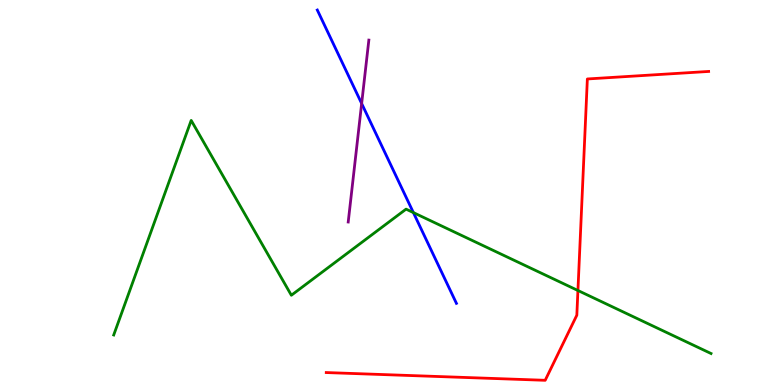[{'lines': ['blue', 'red'], 'intersections': []}, {'lines': ['green', 'red'], 'intersections': [{'x': 7.46, 'y': 2.45}]}, {'lines': ['purple', 'red'], 'intersections': []}, {'lines': ['blue', 'green'], 'intersections': [{'x': 5.33, 'y': 4.48}]}, {'lines': ['blue', 'purple'], 'intersections': [{'x': 4.67, 'y': 7.31}]}, {'lines': ['green', 'purple'], 'intersections': []}]